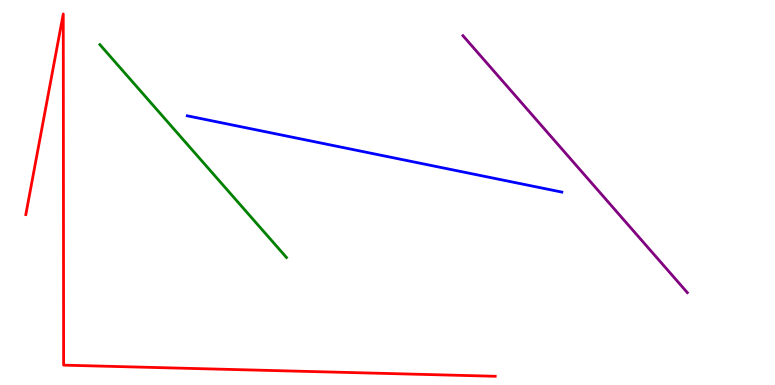[{'lines': ['blue', 'red'], 'intersections': []}, {'lines': ['green', 'red'], 'intersections': []}, {'lines': ['purple', 'red'], 'intersections': []}, {'lines': ['blue', 'green'], 'intersections': []}, {'lines': ['blue', 'purple'], 'intersections': []}, {'lines': ['green', 'purple'], 'intersections': []}]